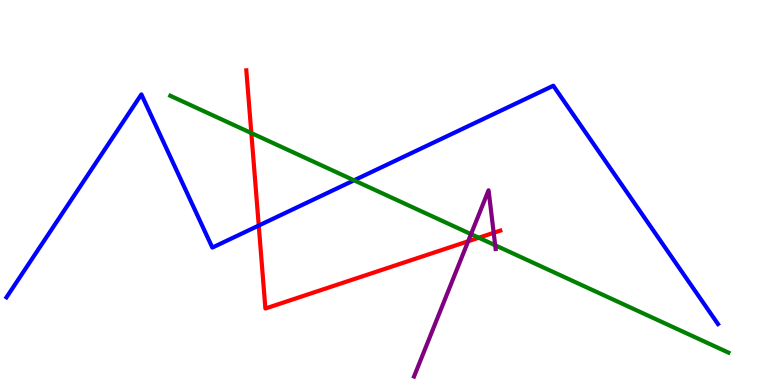[{'lines': ['blue', 'red'], 'intersections': [{'x': 3.34, 'y': 4.14}]}, {'lines': ['green', 'red'], 'intersections': [{'x': 3.24, 'y': 6.54}, {'x': 6.18, 'y': 3.83}]}, {'lines': ['purple', 'red'], 'intersections': [{'x': 6.04, 'y': 3.73}, {'x': 6.37, 'y': 3.95}]}, {'lines': ['blue', 'green'], 'intersections': [{'x': 4.57, 'y': 5.32}]}, {'lines': ['blue', 'purple'], 'intersections': []}, {'lines': ['green', 'purple'], 'intersections': [{'x': 6.08, 'y': 3.92}, {'x': 6.39, 'y': 3.63}]}]